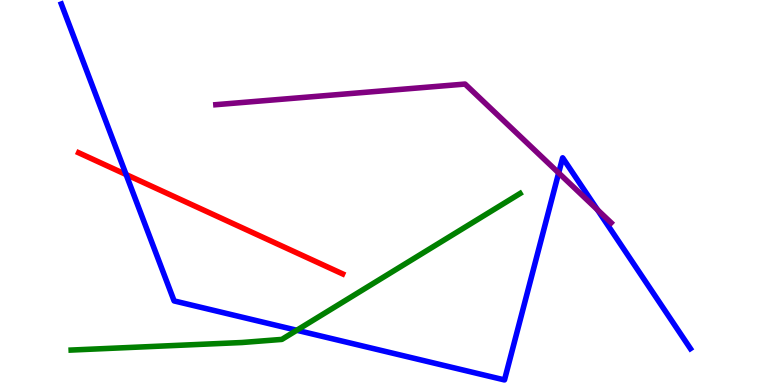[{'lines': ['blue', 'red'], 'intersections': [{'x': 1.63, 'y': 5.47}]}, {'lines': ['green', 'red'], 'intersections': []}, {'lines': ['purple', 'red'], 'intersections': []}, {'lines': ['blue', 'green'], 'intersections': [{'x': 3.83, 'y': 1.42}]}, {'lines': ['blue', 'purple'], 'intersections': [{'x': 7.21, 'y': 5.51}, {'x': 7.71, 'y': 4.55}]}, {'lines': ['green', 'purple'], 'intersections': []}]